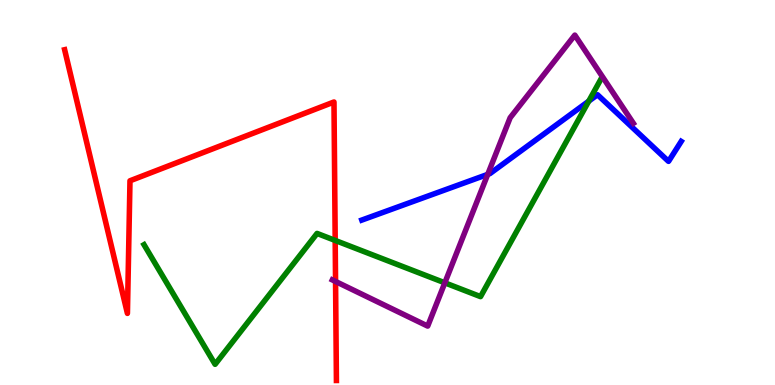[{'lines': ['blue', 'red'], 'intersections': []}, {'lines': ['green', 'red'], 'intersections': [{'x': 4.33, 'y': 3.75}]}, {'lines': ['purple', 'red'], 'intersections': [{'x': 4.33, 'y': 2.69}]}, {'lines': ['blue', 'green'], 'intersections': [{'x': 7.6, 'y': 7.37}]}, {'lines': ['blue', 'purple'], 'intersections': [{'x': 6.29, 'y': 5.47}]}, {'lines': ['green', 'purple'], 'intersections': [{'x': 5.74, 'y': 2.65}]}]